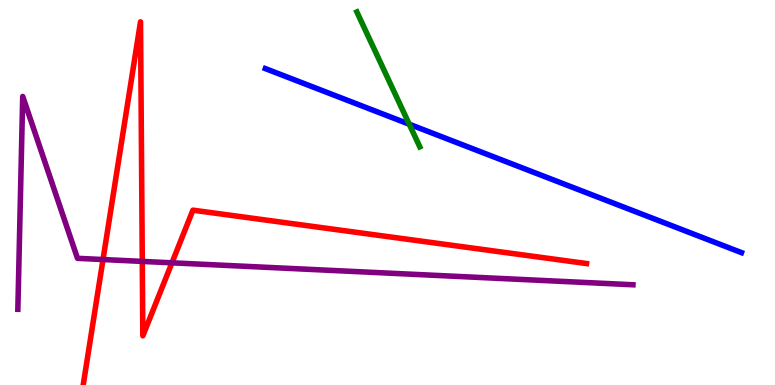[{'lines': ['blue', 'red'], 'intersections': []}, {'lines': ['green', 'red'], 'intersections': []}, {'lines': ['purple', 'red'], 'intersections': [{'x': 1.33, 'y': 3.26}, {'x': 1.84, 'y': 3.21}, {'x': 2.22, 'y': 3.17}]}, {'lines': ['blue', 'green'], 'intersections': [{'x': 5.28, 'y': 6.77}]}, {'lines': ['blue', 'purple'], 'intersections': []}, {'lines': ['green', 'purple'], 'intersections': []}]